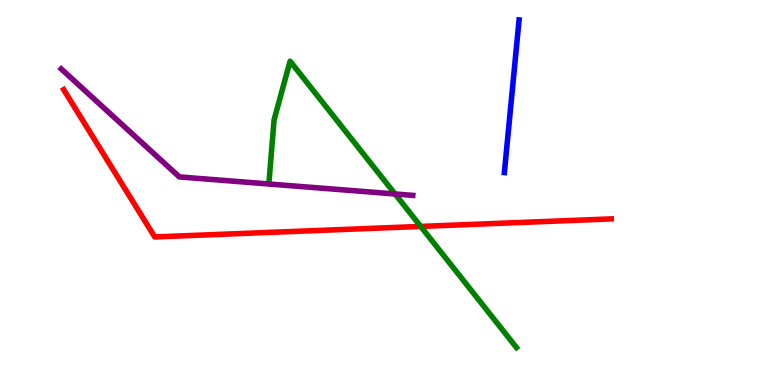[{'lines': ['blue', 'red'], 'intersections': []}, {'lines': ['green', 'red'], 'intersections': [{'x': 5.43, 'y': 4.12}]}, {'lines': ['purple', 'red'], 'intersections': []}, {'lines': ['blue', 'green'], 'intersections': []}, {'lines': ['blue', 'purple'], 'intersections': []}, {'lines': ['green', 'purple'], 'intersections': [{'x': 5.1, 'y': 4.96}]}]